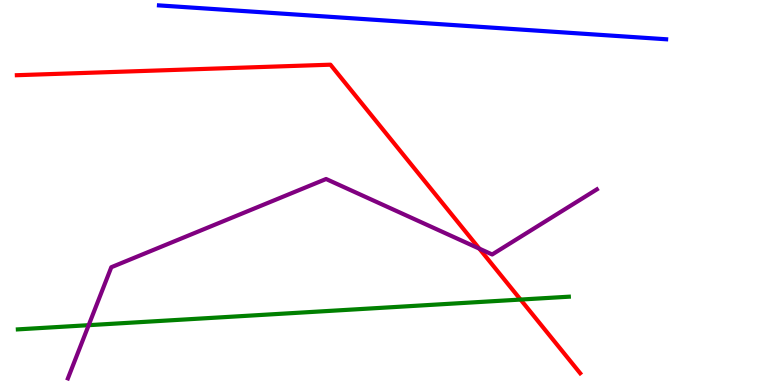[{'lines': ['blue', 'red'], 'intersections': []}, {'lines': ['green', 'red'], 'intersections': [{'x': 6.72, 'y': 2.22}]}, {'lines': ['purple', 'red'], 'intersections': [{'x': 6.18, 'y': 3.54}]}, {'lines': ['blue', 'green'], 'intersections': []}, {'lines': ['blue', 'purple'], 'intersections': []}, {'lines': ['green', 'purple'], 'intersections': [{'x': 1.14, 'y': 1.55}]}]